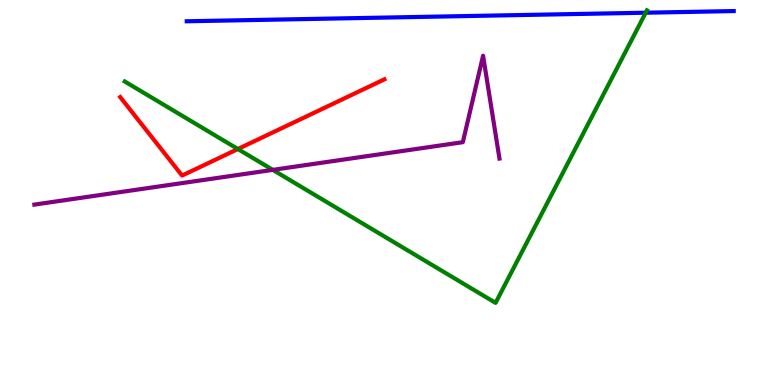[{'lines': ['blue', 'red'], 'intersections': []}, {'lines': ['green', 'red'], 'intersections': [{'x': 3.07, 'y': 6.13}]}, {'lines': ['purple', 'red'], 'intersections': []}, {'lines': ['blue', 'green'], 'intersections': [{'x': 8.33, 'y': 9.67}]}, {'lines': ['blue', 'purple'], 'intersections': []}, {'lines': ['green', 'purple'], 'intersections': [{'x': 3.52, 'y': 5.59}]}]